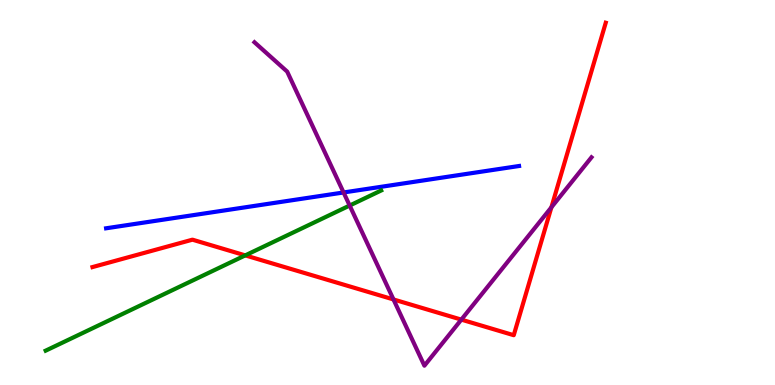[{'lines': ['blue', 'red'], 'intersections': []}, {'lines': ['green', 'red'], 'intersections': [{'x': 3.16, 'y': 3.37}]}, {'lines': ['purple', 'red'], 'intersections': [{'x': 5.08, 'y': 2.22}, {'x': 5.95, 'y': 1.7}, {'x': 7.11, 'y': 4.62}]}, {'lines': ['blue', 'green'], 'intersections': []}, {'lines': ['blue', 'purple'], 'intersections': [{'x': 4.43, 'y': 5.0}]}, {'lines': ['green', 'purple'], 'intersections': [{'x': 4.51, 'y': 4.66}]}]